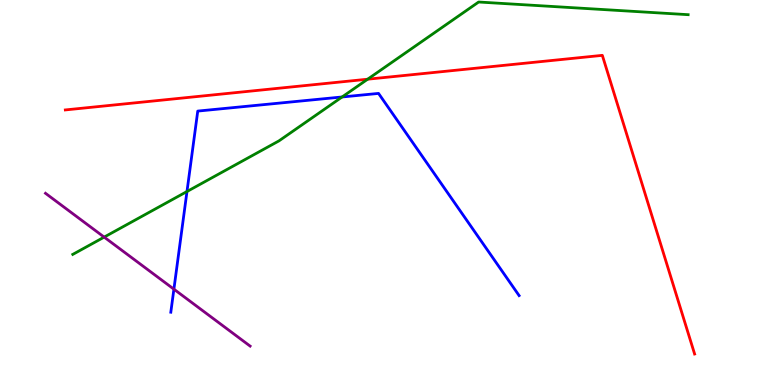[{'lines': ['blue', 'red'], 'intersections': []}, {'lines': ['green', 'red'], 'intersections': [{'x': 4.74, 'y': 7.94}]}, {'lines': ['purple', 'red'], 'intersections': []}, {'lines': ['blue', 'green'], 'intersections': [{'x': 2.41, 'y': 5.03}, {'x': 4.41, 'y': 7.48}]}, {'lines': ['blue', 'purple'], 'intersections': [{'x': 2.24, 'y': 2.49}]}, {'lines': ['green', 'purple'], 'intersections': [{'x': 1.34, 'y': 3.84}]}]